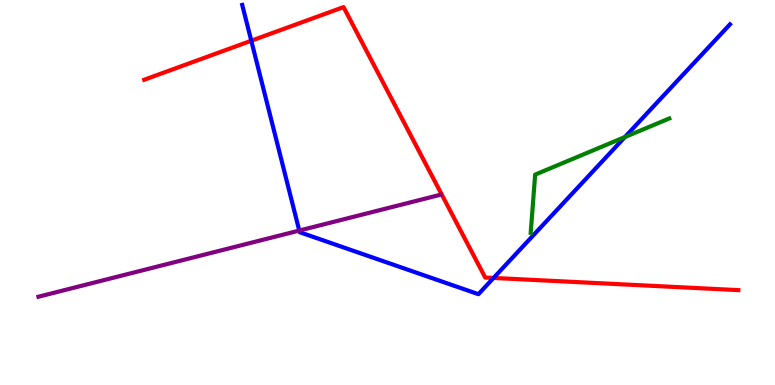[{'lines': ['blue', 'red'], 'intersections': [{'x': 3.24, 'y': 8.94}, {'x': 6.37, 'y': 2.78}]}, {'lines': ['green', 'red'], 'intersections': []}, {'lines': ['purple', 'red'], 'intersections': []}, {'lines': ['blue', 'green'], 'intersections': [{'x': 8.06, 'y': 6.44}]}, {'lines': ['blue', 'purple'], 'intersections': [{'x': 3.86, 'y': 4.01}]}, {'lines': ['green', 'purple'], 'intersections': []}]